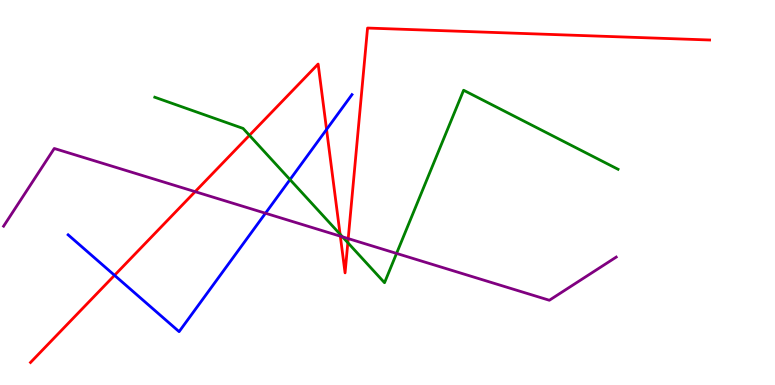[{'lines': ['blue', 'red'], 'intersections': [{'x': 1.48, 'y': 2.85}, {'x': 4.21, 'y': 6.64}]}, {'lines': ['green', 'red'], 'intersections': [{'x': 3.22, 'y': 6.48}, {'x': 4.39, 'y': 3.92}, {'x': 4.49, 'y': 3.7}]}, {'lines': ['purple', 'red'], 'intersections': [{'x': 2.52, 'y': 5.02}, {'x': 4.39, 'y': 3.87}, {'x': 4.49, 'y': 3.8}]}, {'lines': ['blue', 'green'], 'intersections': [{'x': 3.74, 'y': 5.33}]}, {'lines': ['blue', 'purple'], 'intersections': [{'x': 3.43, 'y': 4.46}]}, {'lines': ['green', 'purple'], 'intersections': [{'x': 4.42, 'y': 3.85}, {'x': 5.12, 'y': 3.42}]}]